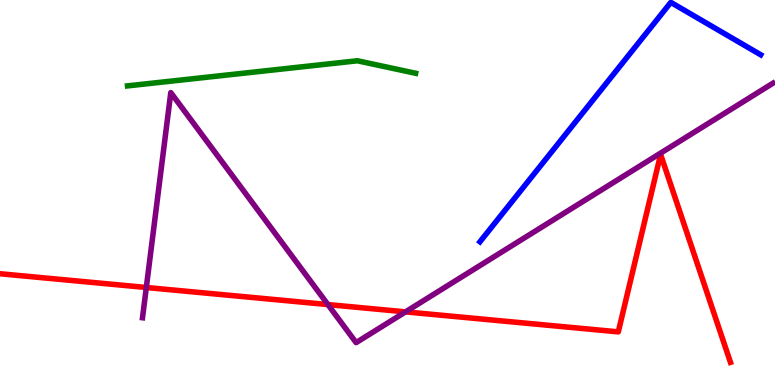[{'lines': ['blue', 'red'], 'intersections': []}, {'lines': ['green', 'red'], 'intersections': []}, {'lines': ['purple', 'red'], 'intersections': [{'x': 1.89, 'y': 2.53}, {'x': 4.23, 'y': 2.09}, {'x': 5.23, 'y': 1.9}]}, {'lines': ['blue', 'green'], 'intersections': []}, {'lines': ['blue', 'purple'], 'intersections': []}, {'lines': ['green', 'purple'], 'intersections': []}]